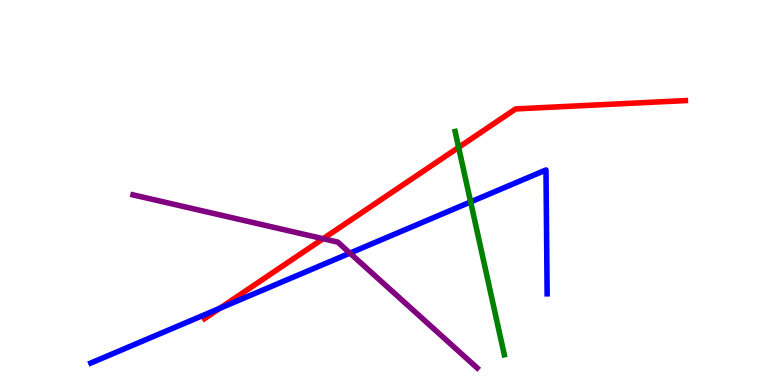[{'lines': ['blue', 'red'], 'intersections': [{'x': 2.84, 'y': 1.99}]}, {'lines': ['green', 'red'], 'intersections': [{'x': 5.92, 'y': 6.17}]}, {'lines': ['purple', 'red'], 'intersections': [{'x': 4.17, 'y': 3.8}]}, {'lines': ['blue', 'green'], 'intersections': [{'x': 6.07, 'y': 4.76}]}, {'lines': ['blue', 'purple'], 'intersections': [{'x': 4.52, 'y': 3.43}]}, {'lines': ['green', 'purple'], 'intersections': []}]